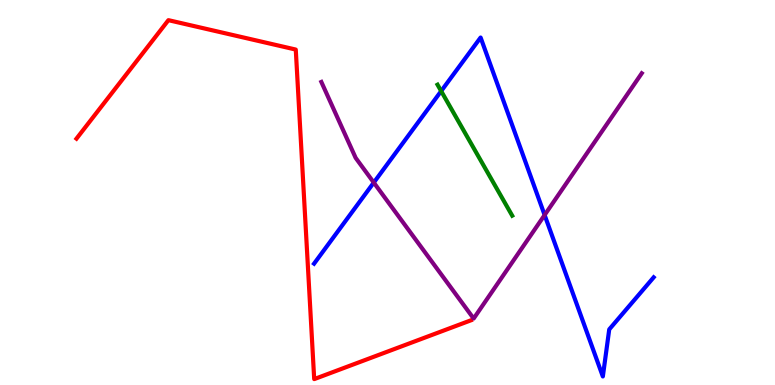[{'lines': ['blue', 'red'], 'intersections': []}, {'lines': ['green', 'red'], 'intersections': []}, {'lines': ['purple', 'red'], 'intersections': []}, {'lines': ['blue', 'green'], 'intersections': [{'x': 5.69, 'y': 7.63}]}, {'lines': ['blue', 'purple'], 'intersections': [{'x': 4.82, 'y': 5.26}, {'x': 7.03, 'y': 4.42}]}, {'lines': ['green', 'purple'], 'intersections': []}]